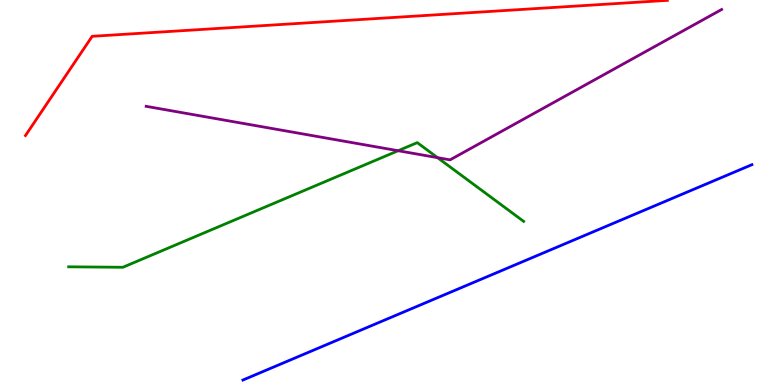[{'lines': ['blue', 'red'], 'intersections': []}, {'lines': ['green', 'red'], 'intersections': []}, {'lines': ['purple', 'red'], 'intersections': []}, {'lines': ['blue', 'green'], 'intersections': []}, {'lines': ['blue', 'purple'], 'intersections': []}, {'lines': ['green', 'purple'], 'intersections': [{'x': 5.14, 'y': 6.09}, {'x': 5.65, 'y': 5.9}]}]